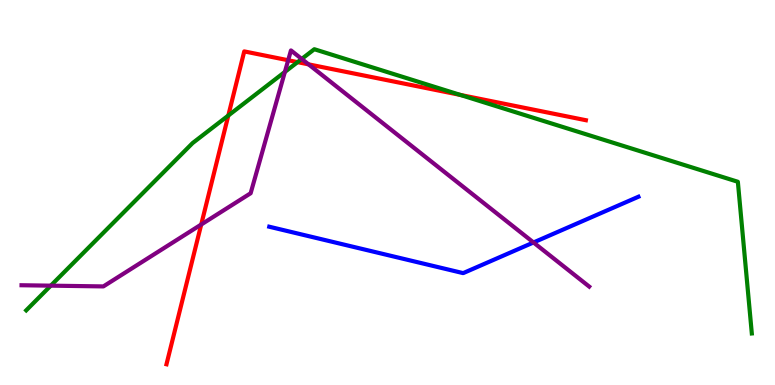[{'lines': ['blue', 'red'], 'intersections': []}, {'lines': ['green', 'red'], 'intersections': [{'x': 2.95, 'y': 7.0}, {'x': 3.84, 'y': 8.39}, {'x': 5.94, 'y': 7.53}]}, {'lines': ['purple', 'red'], 'intersections': [{'x': 2.6, 'y': 4.17}, {'x': 3.72, 'y': 8.44}, {'x': 3.98, 'y': 8.33}]}, {'lines': ['blue', 'green'], 'intersections': []}, {'lines': ['blue', 'purple'], 'intersections': [{'x': 6.88, 'y': 3.7}]}, {'lines': ['green', 'purple'], 'intersections': [{'x': 0.655, 'y': 2.58}, {'x': 3.68, 'y': 8.13}, {'x': 3.89, 'y': 8.47}]}]